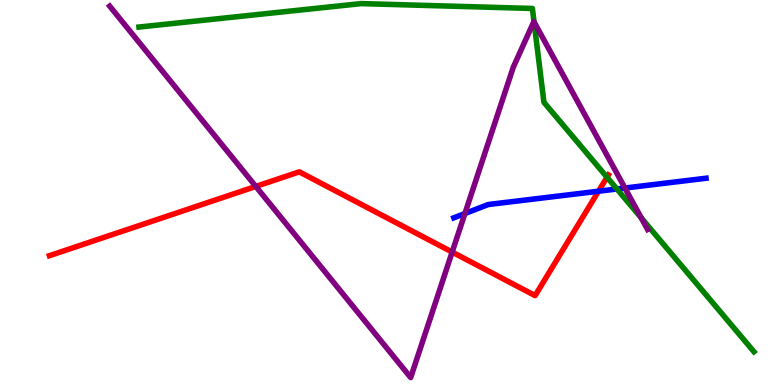[{'lines': ['blue', 'red'], 'intersections': [{'x': 7.72, 'y': 5.03}]}, {'lines': ['green', 'red'], 'intersections': [{'x': 7.83, 'y': 5.4}]}, {'lines': ['purple', 'red'], 'intersections': [{'x': 3.3, 'y': 5.16}, {'x': 5.83, 'y': 3.45}]}, {'lines': ['blue', 'green'], 'intersections': [{'x': 7.96, 'y': 5.09}]}, {'lines': ['blue', 'purple'], 'intersections': [{'x': 6.0, 'y': 4.45}, {'x': 8.06, 'y': 5.12}]}, {'lines': ['green', 'purple'], 'intersections': [{'x': 6.89, 'y': 9.43}, {'x': 8.27, 'y': 4.34}]}]